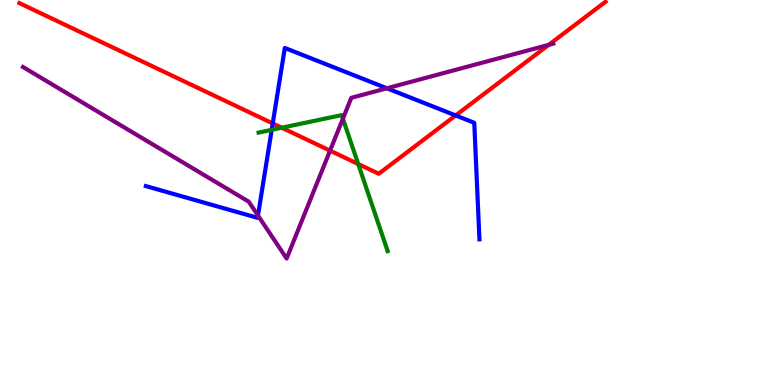[{'lines': ['blue', 'red'], 'intersections': [{'x': 3.52, 'y': 6.79}, {'x': 5.88, 'y': 7.0}]}, {'lines': ['green', 'red'], 'intersections': [{'x': 3.64, 'y': 6.68}, {'x': 4.62, 'y': 5.74}]}, {'lines': ['purple', 'red'], 'intersections': [{'x': 4.26, 'y': 6.09}, {'x': 7.08, 'y': 8.83}]}, {'lines': ['blue', 'green'], 'intersections': [{'x': 3.51, 'y': 6.63}]}, {'lines': ['blue', 'purple'], 'intersections': [{'x': 3.33, 'y': 4.4}, {'x': 4.99, 'y': 7.71}]}, {'lines': ['green', 'purple'], 'intersections': [{'x': 4.42, 'y': 6.92}]}]